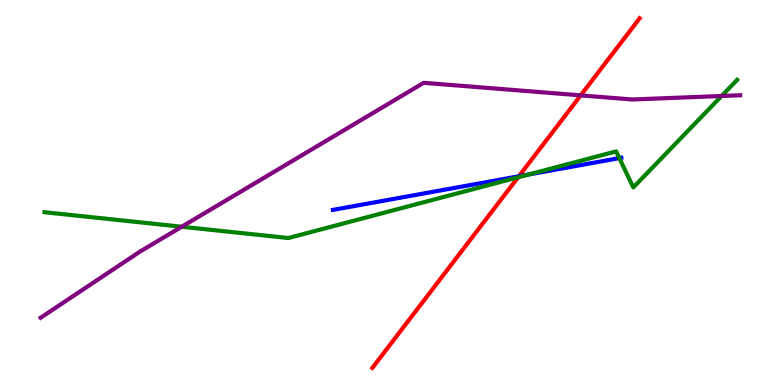[{'lines': ['blue', 'red'], 'intersections': [{'x': 6.69, 'y': 5.42}]}, {'lines': ['green', 'red'], 'intersections': [{'x': 6.68, 'y': 5.39}]}, {'lines': ['purple', 'red'], 'intersections': [{'x': 7.49, 'y': 7.52}]}, {'lines': ['blue', 'green'], 'intersections': [{'x': 6.82, 'y': 5.47}, {'x': 7.99, 'y': 5.89}]}, {'lines': ['blue', 'purple'], 'intersections': []}, {'lines': ['green', 'purple'], 'intersections': [{'x': 2.35, 'y': 4.11}, {'x': 9.31, 'y': 7.51}]}]